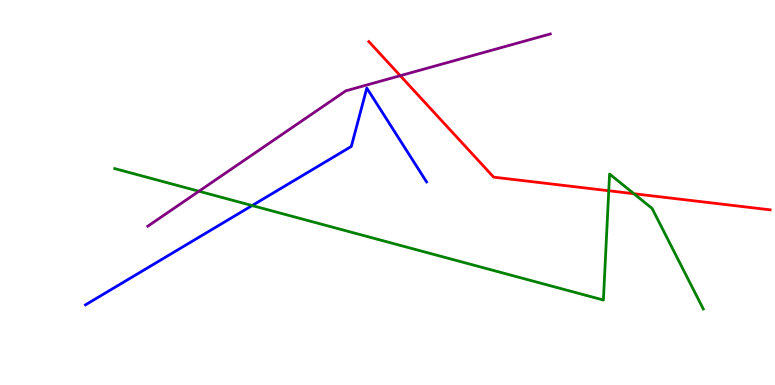[{'lines': ['blue', 'red'], 'intersections': []}, {'lines': ['green', 'red'], 'intersections': [{'x': 7.85, 'y': 5.05}, {'x': 8.18, 'y': 4.97}]}, {'lines': ['purple', 'red'], 'intersections': [{'x': 5.16, 'y': 8.03}]}, {'lines': ['blue', 'green'], 'intersections': [{'x': 3.25, 'y': 4.66}]}, {'lines': ['blue', 'purple'], 'intersections': []}, {'lines': ['green', 'purple'], 'intersections': [{'x': 2.57, 'y': 5.03}]}]